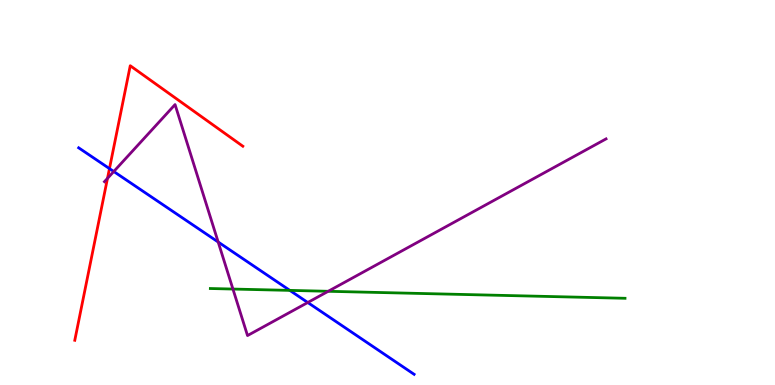[{'lines': ['blue', 'red'], 'intersections': [{'x': 1.41, 'y': 5.62}]}, {'lines': ['green', 'red'], 'intersections': []}, {'lines': ['purple', 'red'], 'intersections': [{'x': 1.39, 'y': 5.37}]}, {'lines': ['blue', 'green'], 'intersections': [{'x': 3.74, 'y': 2.46}]}, {'lines': ['blue', 'purple'], 'intersections': [{'x': 1.47, 'y': 5.55}, {'x': 2.82, 'y': 3.71}, {'x': 3.97, 'y': 2.14}]}, {'lines': ['green', 'purple'], 'intersections': [{'x': 3.01, 'y': 2.49}, {'x': 4.23, 'y': 2.43}]}]